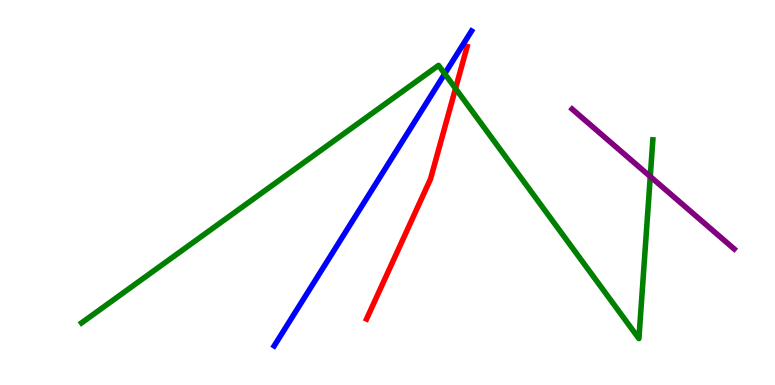[{'lines': ['blue', 'red'], 'intersections': []}, {'lines': ['green', 'red'], 'intersections': [{'x': 5.88, 'y': 7.7}]}, {'lines': ['purple', 'red'], 'intersections': []}, {'lines': ['blue', 'green'], 'intersections': [{'x': 5.74, 'y': 8.08}]}, {'lines': ['blue', 'purple'], 'intersections': []}, {'lines': ['green', 'purple'], 'intersections': [{'x': 8.39, 'y': 5.41}]}]